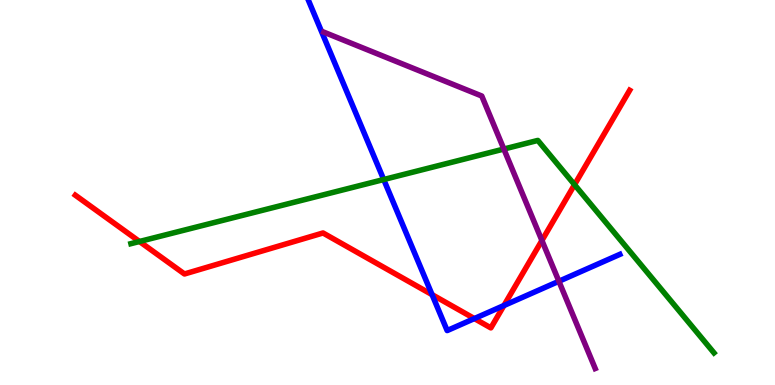[{'lines': ['blue', 'red'], 'intersections': [{'x': 5.58, 'y': 2.35}, {'x': 6.12, 'y': 1.73}, {'x': 6.5, 'y': 2.06}]}, {'lines': ['green', 'red'], 'intersections': [{'x': 1.8, 'y': 3.73}, {'x': 7.41, 'y': 5.2}]}, {'lines': ['purple', 'red'], 'intersections': [{'x': 6.99, 'y': 3.75}]}, {'lines': ['blue', 'green'], 'intersections': [{'x': 4.95, 'y': 5.34}]}, {'lines': ['blue', 'purple'], 'intersections': [{'x': 7.21, 'y': 2.69}]}, {'lines': ['green', 'purple'], 'intersections': [{'x': 6.5, 'y': 6.13}]}]